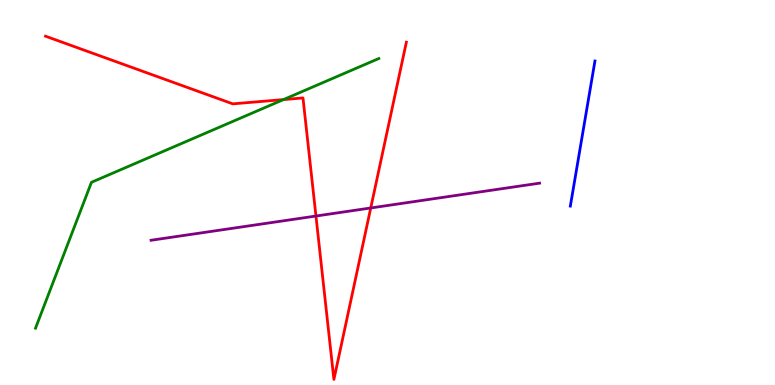[{'lines': ['blue', 'red'], 'intersections': []}, {'lines': ['green', 'red'], 'intersections': [{'x': 3.66, 'y': 7.41}]}, {'lines': ['purple', 'red'], 'intersections': [{'x': 4.08, 'y': 4.39}, {'x': 4.78, 'y': 4.6}]}, {'lines': ['blue', 'green'], 'intersections': []}, {'lines': ['blue', 'purple'], 'intersections': []}, {'lines': ['green', 'purple'], 'intersections': []}]